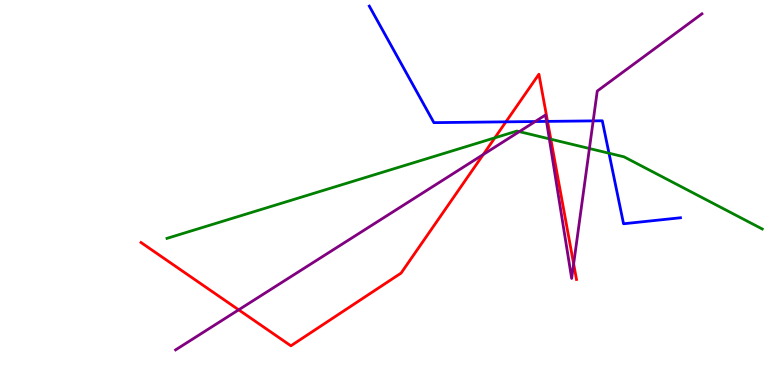[{'lines': ['blue', 'red'], 'intersections': [{'x': 6.53, 'y': 6.84}, {'x': 7.07, 'y': 6.85}]}, {'lines': ['green', 'red'], 'intersections': [{'x': 6.39, 'y': 6.42}, {'x': 7.11, 'y': 6.38}]}, {'lines': ['purple', 'red'], 'intersections': [{'x': 3.08, 'y': 1.95}, {'x': 6.24, 'y': 5.99}, {'x': 7.4, 'y': 3.15}]}, {'lines': ['blue', 'green'], 'intersections': [{'x': 7.86, 'y': 6.02}]}, {'lines': ['blue', 'purple'], 'intersections': [{'x': 6.91, 'y': 6.84}, {'x': 7.05, 'y': 6.85}, {'x': 7.65, 'y': 6.86}]}, {'lines': ['green', 'purple'], 'intersections': [{'x': 6.7, 'y': 6.58}, {'x': 7.09, 'y': 6.39}, {'x': 7.61, 'y': 6.14}]}]